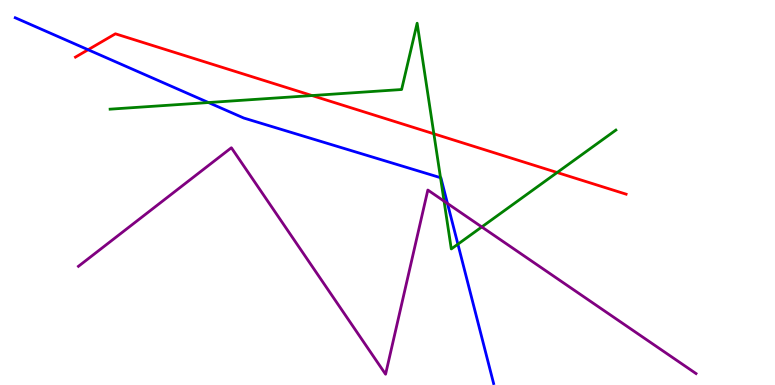[{'lines': ['blue', 'red'], 'intersections': [{'x': 1.14, 'y': 8.71}]}, {'lines': ['green', 'red'], 'intersections': [{'x': 4.03, 'y': 7.52}, {'x': 5.6, 'y': 6.52}, {'x': 7.19, 'y': 5.52}]}, {'lines': ['purple', 'red'], 'intersections': []}, {'lines': ['blue', 'green'], 'intersections': [{'x': 2.69, 'y': 7.34}, {'x': 5.68, 'y': 5.39}, {'x': 5.91, 'y': 3.66}]}, {'lines': ['blue', 'purple'], 'intersections': [{'x': 5.77, 'y': 4.72}]}, {'lines': ['green', 'purple'], 'intersections': [{'x': 5.73, 'y': 4.78}, {'x': 6.22, 'y': 4.11}]}]